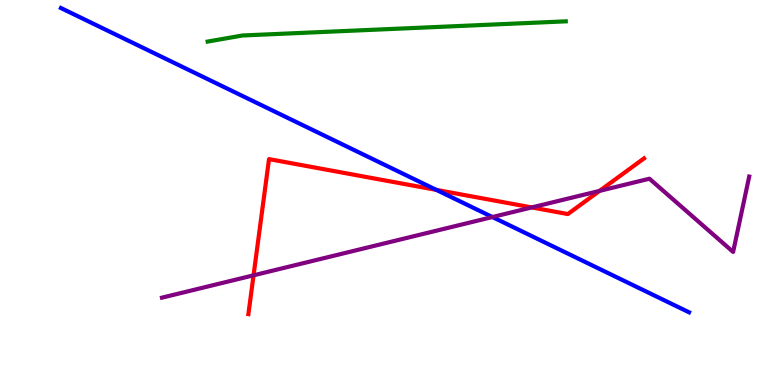[{'lines': ['blue', 'red'], 'intersections': [{'x': 5.63, 'y': 5.07}]}, {'lines': ['green', 'red'], 'intersections': []}, {'lines': ['purple', 'red'], 'intersections': [{'x': 3.27, 'y': 2.85}, {'x': 6.86, 'y': 4.61}, {'x': 7.74, 'y': 5.04}]}, {'lines': ['blue', 'green'], 'intersections': []}, {'lines': ['blue', 'purple'], 'intersections': [{'x': 6.35, 'y': 4.36}]}, {'lines': ['green', 'purple'], 'intersections': []}]